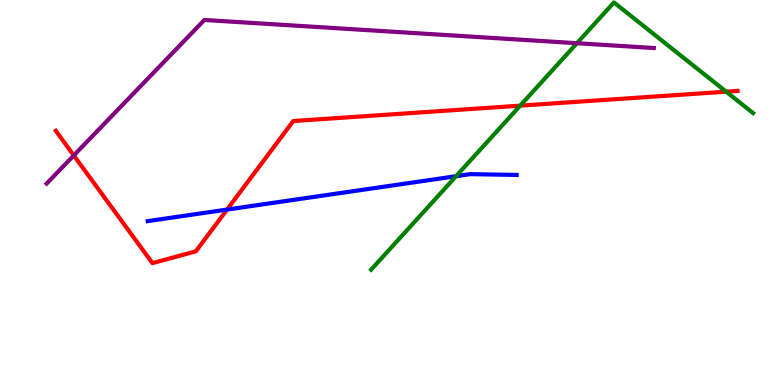[{'lines': ['blue', 'red'], 'intersections': [{'x': 2.93, 'y': 4.56}]}, {'lines': ['green', 'red'], 'intersections': [{'x': 6.71, 'y': 7.26}, {'x': 9.37, 'y': 7.62}]}, {'lines': ['purple', 'red'], 'intersections': [{'x': 0.952, 'y': 5.96}]}, {'lines': ['blue', 'green'], 'intersections': [{'x': 5.88, 'y': 5.42}]}, {'lines': ['blue', 'purple'], 'intersections': []}, {'lines': ['green', 'purple'], 'intersections': [{'x': 7.44, 'y': 8.88}]}]